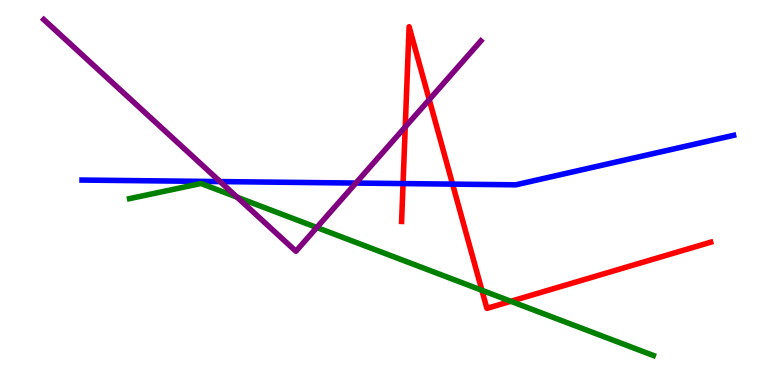[{'lines': ['blue', 'red'], 'intersections': [{'x': 5.2, 'y': 5.23}, {'x': 5.84, 'y': 5.22}]}, {'lines': ['green', 'red'], 'intersections': [{'x': 6.22, 'y': 2.46}, {'x': 6.59, 'y': 2.17}]}, {'lines': ['purple', 'red'], 'intersections': [{'x': 5.23, 'y': 6.7}, {'x': 5.54, 'y': 7.41}]}, {'lines': ['blue', 'green'], 'intersections': []}, {'lines': ['blue', 'purple'], 'intersections': [{'x': 2.84, 'y': 5.28}, {'x': 4.59, 'y': 5.25}]}, {'lines': ['green', 'purple'], 'intersections': [{'x': 3.06, 'y': 4.88}, {'x': 4.09, 'y': 4.09}]}]